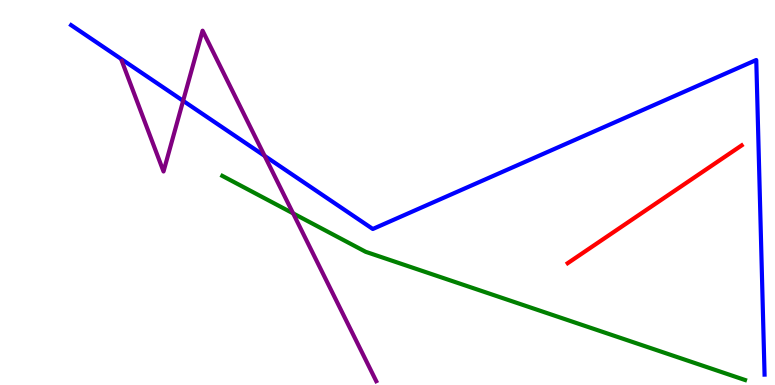[{'lines': ['blue', 'red'], 'intersections': []}, {'lines': ['green', 'red'], 'intersections': []}, {'lines': ['purple', 'red'], 'intersections': []}, {'lines': ['blue', 'green'], 'intersections': []}, {'lines': ['blue', 'purple'], 'intersections': [{'x': 2.36, 'y': 7.38}, {'x': 3.41, 'y': 5.95}]}, {'lines': ['green', 'purple'], 'intersections': [{'x': 3.78, 'y': 4.46}]}]